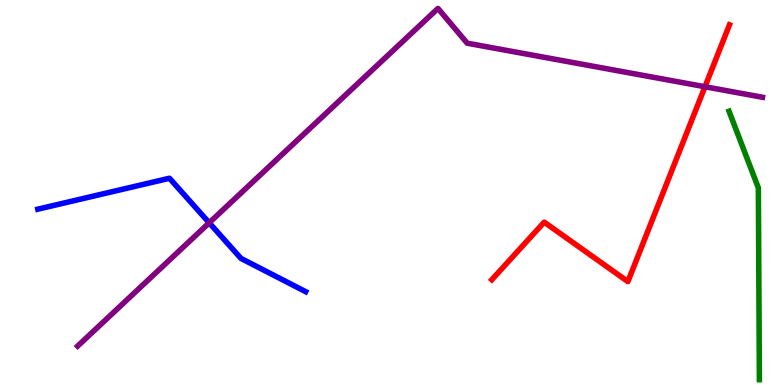[{'lines': ['blue', 'red'], 'intersections': []}, {'lines': ['green', 'red'], 'intersections': []}, {'lines': ['purple', 'red'], 'intersections': [{'x': 9.1, 'y': 7.75}]}, {'lines': ['blue', 'green'], 'intersections': []}, {'lines': ['blue', 'purple'], 'intersections': [{'x': 2.7, 'y': 4.21}]}, {'lines': ['green', 'purple'], 'intersections': []}]